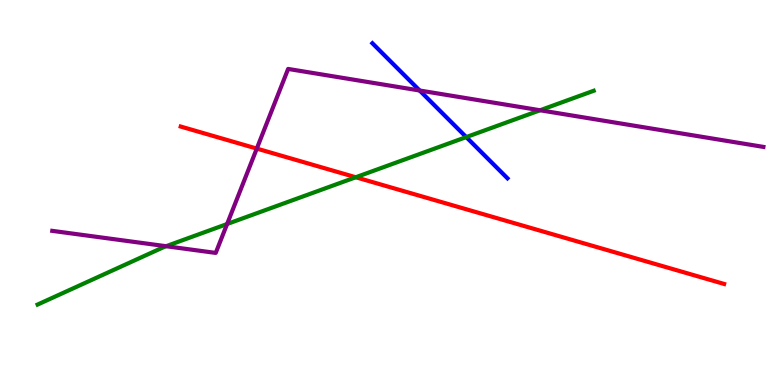[{'lines': ['blue', 'red'], 'intersections': []}, {'lines': ['green', 'red'], 'intersections': [{'x': 4.59, 'y': 5.4}]}, {'lines': ['purple', 'red'], 'intersections': [{'x': 3.31, 'y': 6.14}]}, {'lines': ['blue', 'green'], 'intersections': [{'x': 6.02, 'y': 6.44}]}, {'lines': ['blue', 'purple'], 'intersections': [{'x': 5.41, 'y': 7.65}]}, {'lines': ['green', 'purple'], 'intersections': [{'x': 2.14, 'y': 3.6}, {'x': 2.93, 'y': 4.18}, {'x': 6.97, 'y': 7.14}]}]